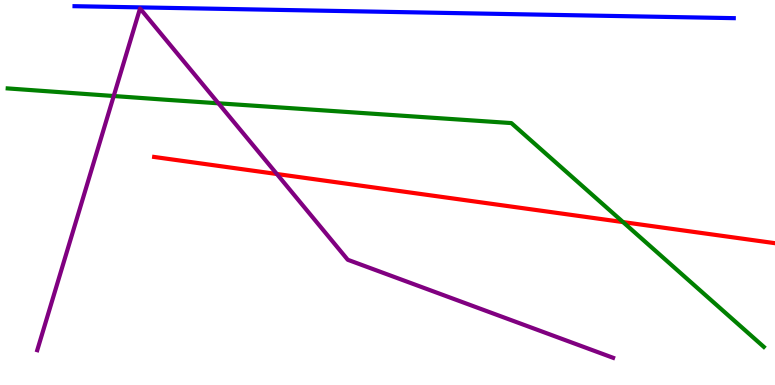[{'lines': ['blue', 'red'], 'intersections': []}, {'lines': ['green', 'red'], 'intersections': [{'x': 8.04, 'y': 4.23}]}, {'lines': ['purple', 'red'], 'intersections': [{'x': 3.57, 'y': 5.48}]}, {'lines': ['blue', 'green'], 'intersections': []}, {'lines': ['blue', 'purple'], 'intersections': []}, {'lines': ['green', 'purple'], 'intersections': [{'x': 1.47, 'y': 7.51}, {'x': 2.82, 'y': 7.32}]}]